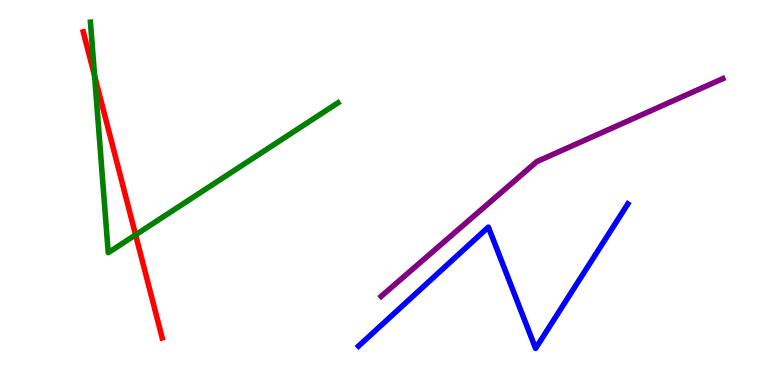[{'lines': ['blue', 'red'], 'intersections': []}, {'lines': ['green', 'red'], 'intersections': [{'x': 1.22, 'y': 8.03}, {'x': 1.75, 'y': 3.9}]}, {'lines': ['purple', 'red'], 'intersections': []}, {'lines': ['blue', 'green'], 'intersections': []}, {'lines': ['blue', 'purple'], 'intersections': []}, {'lines': ['green', 'purple'], 'intersections': []}]